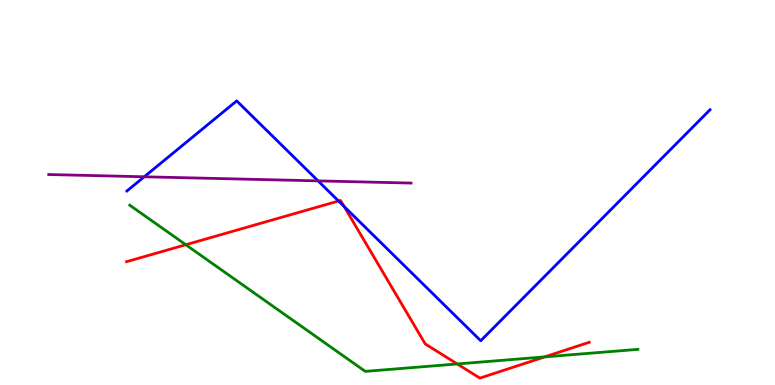[{'lines': ['blue', 'red'], 'intersections': [{'x': 4.37, 'y': 4.78}, {'x': 4.44, 'y': 4.64}]}, {'lines': ['green', 'red'], 'intersections': [{'x': 2.4, 'y': 3.64}, {'x': 5.9, 'y': 0.547}, {'x': 7.03, 'y': 0.73}]}, {'lines': ['purple', 'red'], 'intersections': []}, {'lines': ['blue', 'green'], 'intersections': []}, {'lines': ['blue', 'purple'], 'intersections': [{'x': 1.86, 'y': 5.41}, {'x': 4.1, 'y': 5.3}]}, {'lines': ['green', 'purple'], 'intersections': []}]